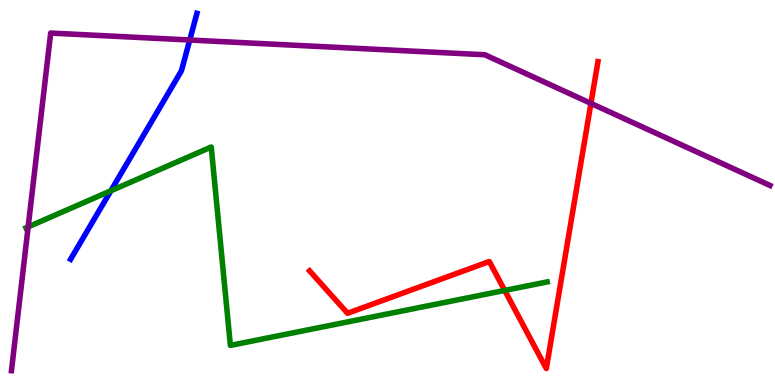[{'lines': ['blue', 'red'], 'intersections': []}, {'lines': ['green', 'red'], 'intersections': [{'x': 6.51, 'y': 2.46}]}, {'lines': ['purple', 'red'], 'intersections': [{'x': 7.62, 'y': 7.31}]}, {'lines': ['blue', 'green'], 'intersections': [{'x': 1.43, 'y': 5.04}]}, {'lines': ['blue', 'purple'], 'intersections': [{'x': 2.45, 'y': 8.96}]}, {'lines': ['green', 'purple'], 'intersections': [{'x': 0.363, 'y': 4.11}]}]